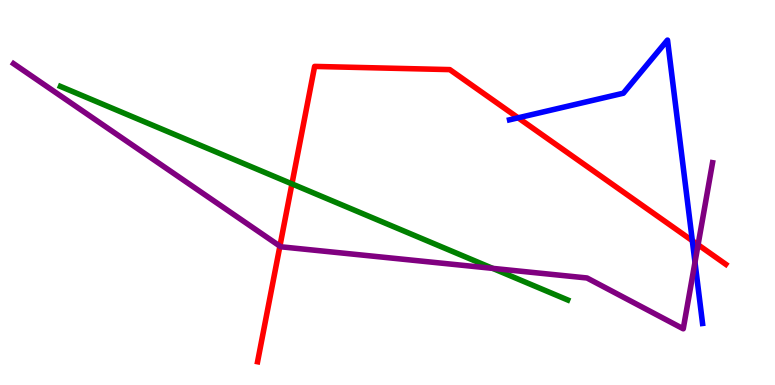[{'lines': ['blue', 'red'], 'intersections': [{'x': 6.69, 'y': 6.94}, {'x': 8.93, 'y': 3.75}]}, {'lines': ['green', 'red'], 'intersections': [{'x': 3.77, 'y': 5.22}]}, {'lines': ['purple', 'red'], 'intersections': [{'x': 3.61, 'y': 3.61}, {'x': 9.01, 'y': 3.64}]}, {'lines': ['blue', 'green'], 'intersections': []}, {'lines': ['blue', 'purple'], 'intersections': [{'x': 8.97, 'y': 3.19}]}, {'lines': ['green', 'purple'], 'intersections': [{'x': 6.36, 'y': 3.03}]}]